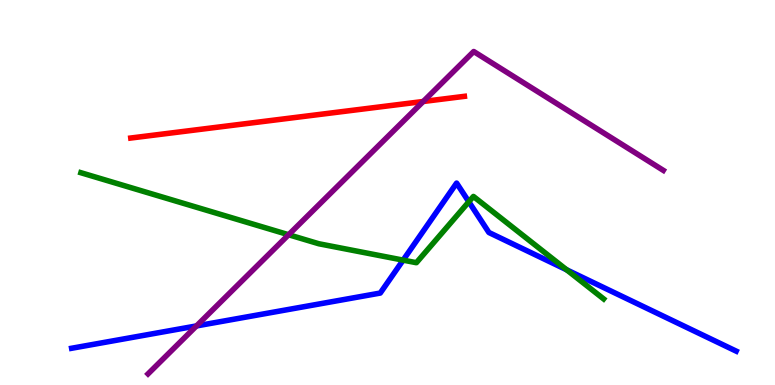[{'lines': ['blue', 'red'], 'intersections': []}, {'lines': ['green', 'red'], 'intersections': []}, {'lines': ['purple', 'red'], 'intersections': [{'x': 5.46, 'y': 7.36}]}, {'lines': ['blue', 'green'], 'intersections': [{'x': 5.2, 'y': 3.24}, {'x': 6.05, 'y': 4.76}, {'x': 7.31, 'y': 2.99}]}, {'lines': ['blue', 'purple'], 'intersections': [{'x': 2.54, 'y': 1.53}]}, {'lines': ['green', 'purple'], 'intersections': [{'x': 3.72, 'y': 3.9}]}]